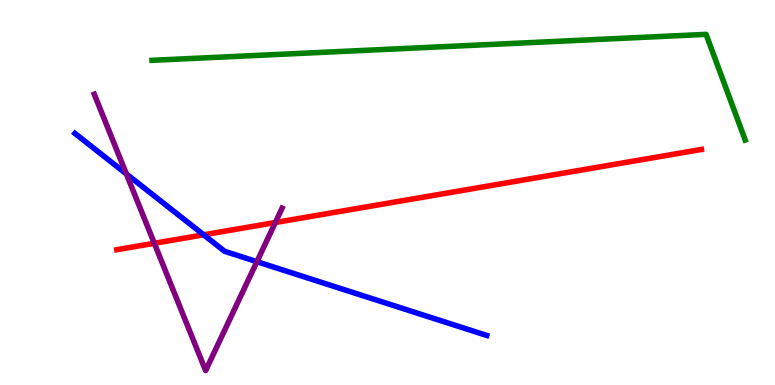[{'lines': ['blue', 'red'], 'intersections': [{'x': 2.63, 'y': 3.9}]}, {'lines': ['green', 'red'], 'intersections': []}, {'lines': ['purple', 'red'], 'intersections': [{'x': 1.99, 'y': 3.68}, {'x': 3.55, 'y': 4.22}]}, {'lines': ['blue', 'green'], 'intersections': []}, {'lines': ['blue', 'purple'], 'intersections': [{'x': 1.63, 'y': 5.48}, {'x': 3.31, 'y': 3.2}]}, {'lines': ['green', 'purple'], 'intersections': []}]